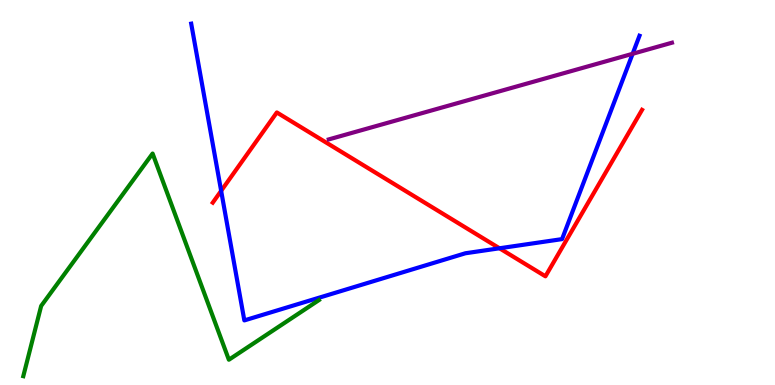[{'lines': ['blue', 'red'], 'intersections': [{'x': 2.85, 'y': 5.04}, {'x': 6.45, 'y': 3.55}]}, {'lines': ['green', 'red'], 'intersections': []}, {'lines': ['purple', 'red'], 'intersections': []}, {'lines': ['blue', 'green'], 'intersections': []}, {'lines': ['blue', 'purple'], 'intersections': [{'x': 8.16, 'y': 8.6}]}, {'lines': ['green', 'purple'], 'intersections': []}]